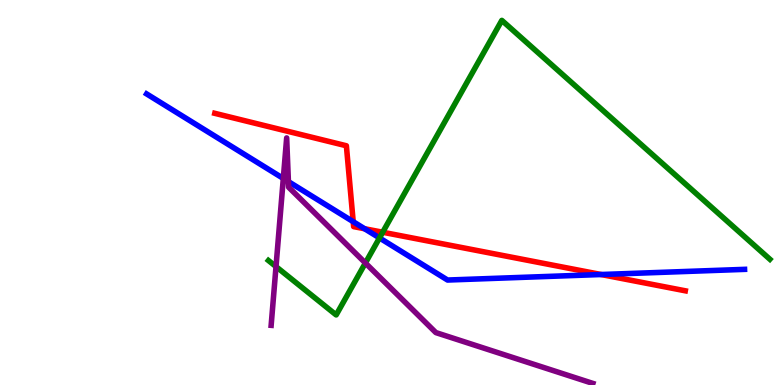[{'lines': ['blue', 'red'], 'intersections': [{'x': 4.56, 'y': 4.24}, {'x': 4.7, 'y': 4.06}, {'x': 7.76, 'y': 2.87}]}, {'lines': ['green', 'red'], 'intersections': [{'x': 4.94, 'y': 3.97}]}, {'lines': ['purple', 'red'], 'intersections': []}, {'lines': ['blue', 'green'], 'intersections': [{'x': 4.9, 'y': 3.82}]}, {'lines': ['blue', 'purple'], 'intersections': [{'x': 3.66, 'y': 5.36}, {'x': 3.72, 'y': 5.28}]}, {'lines': ['green', 'purple'], 'intersections': [{'x': 3.56, 'y': 3.08}, {'x': 4.71, 'y': 3.17}]}]